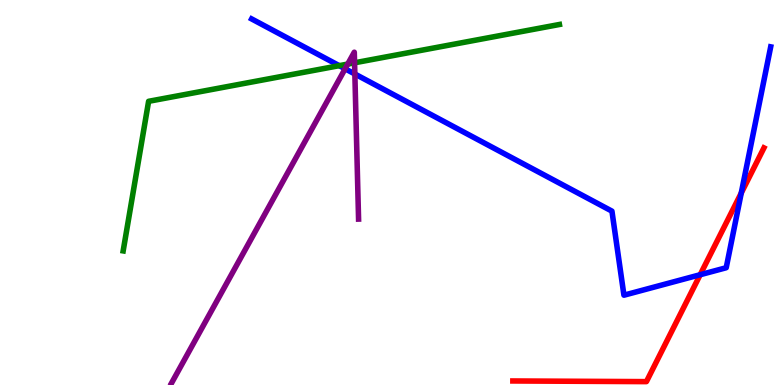[{'lines': ['blue', 'red'], 'intersections': [{'x': 9.03, 'y': 2.86}, {'x': 9.56, 'y': 4.99}]}, {'lines': ['green', 'red'], 'intersections': []}, {'lines': ['purple', 'red'], 'intersections': []}, {'lines': ['blue', 'green'], 'intersections': [{'x': 4.38, 'y': 8.29}]}, {'lines': ['blue', 'purple'], 'intersections': [{'x': 4.45, 'y': 8.21}, {'x': 4.58, 'y': 8.08}]}, {'lines': ['green', 'purple'], 'intersections': [{'x': 4.49, 'y': 8.34}, {'x': 4.58, 'y': 8.37}]}]